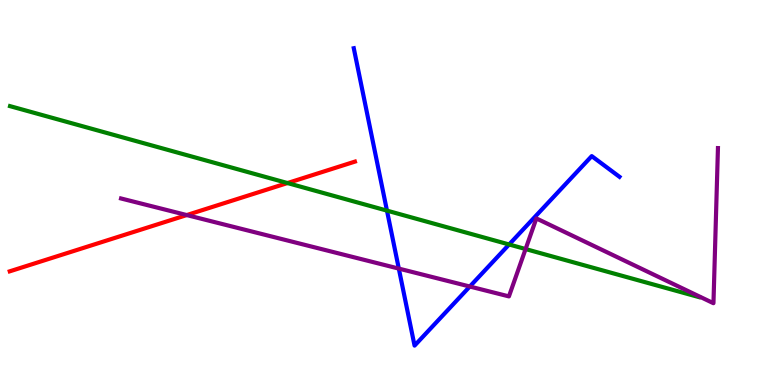[{'lines': ['blue', 'red'], 'intersections': []}, {'lines': ['green', 'red'], 'intersections': [{'x': 3.71, 'y': 5.25}]}, {'lines': ['purple', 'red'], 'intersections': [{'x': 2.41, 'y': 4.41}]}, {'lines': ['blue', 'green'], 'intersections': [{'x': 4.99, 'y': 4.53}, {'x': 6.57, 'y': 3.65}]}, {'lines': ['blue', 'purple'], 'intersections': [{'x': 5.15, 'y': 3.02}, {'x': 6.06, 'y': 2.56}]}, {'lines': ['green', 'purple'], 'intersections': [{'x': 6.78, 'y': 3.53}]}]